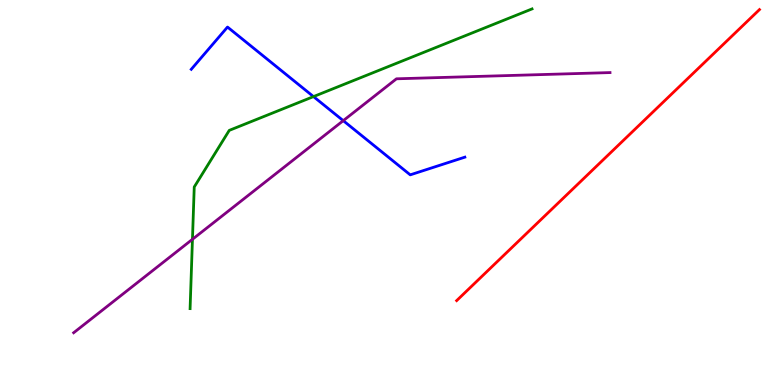[{'lines': ['blue', 'red'], 'intersections': []}, {'lines': ['green', 'red'], 'intersections': []}, {'lines': ['purple', 'red'], 'intersections': []}, {'lines': ['blue', 'green'], 'intersections': [{'x': 4.05, 'y': 7.49}]}, {'lines': ['blue', 'purple'], 'intersections': [{'x': 4.43, 'y': 6.87}]}, {'lines': ['green', 'purple'], 'intersections': [{'x': 2.48, 'y': 3.78}]}]